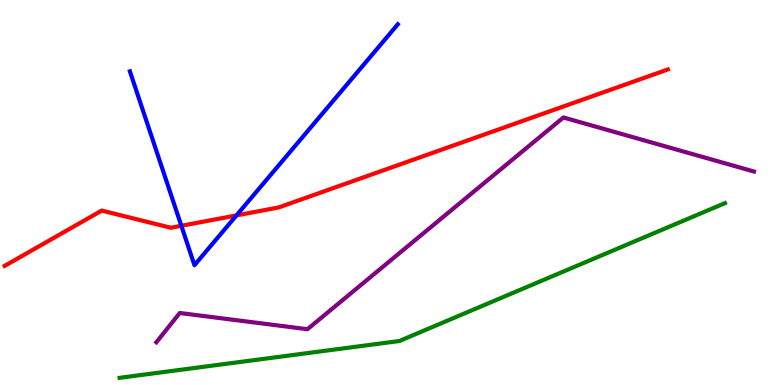[{'lines': ['blue', 'red'], 'intersections': [{'x': 2.34, 'y': 4.14}, {'x': 3.05, 'y': 4.41}]}, {'lines': ['green', 'red'], 'intersections': []}, {'lines': ['purple', 'red'], 'intersections': []}, {'lines': ['blue', 'green'], 'intersections': []}, {'lines': ['blue', 'purple'], 'intersections': []}, {'lines': ['green', 'purple'], 'intersections': []}]